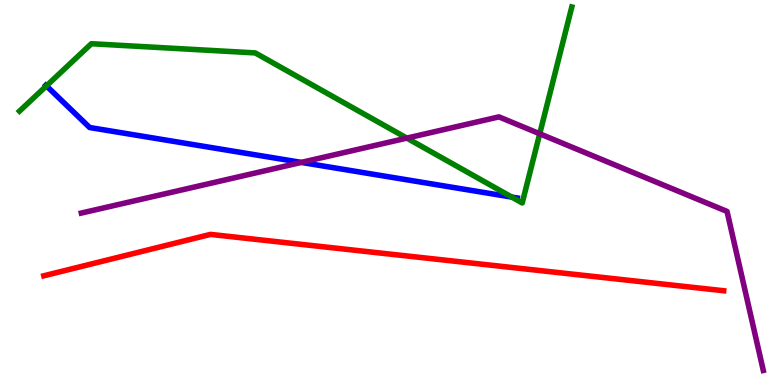[{'lines': ['blue', 'red'], 'intersections': []}, {'lines': ['green', 'red'], 'intersections': []}, {'lines': ['purple', 'red'], 'intersections': []}, {'lines': ['blue', 'green'], 'intersections': [{'x': 0.599, 'y': 7.77}, {'x': 6.6, 'y': 4.88}]}, {'lines': ['blue', 'purple'], 'intersections': [{'x': 3.89, 'y': 5.78}]}, {'lines': ['green', 'purple'], 'intersections': [{'x': 5.25, 'y': 6.41}, {'x': 6.96, 'y': 6.53}]}]